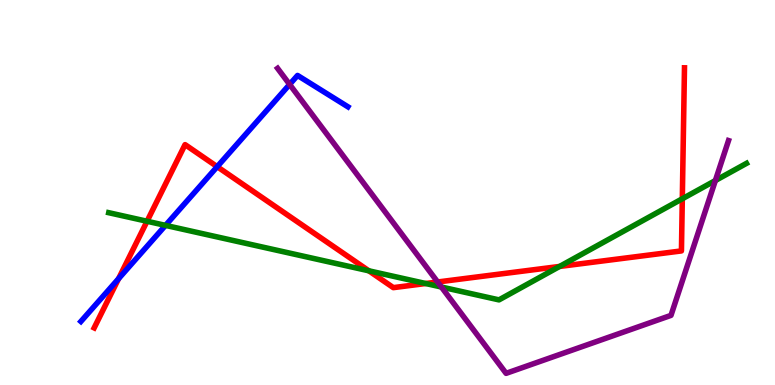[{'lines': ['blue', 'red'], 'intersections': [{'x': 1.53, 'y': 2.76}, {'x': 2.8, 'y': 5.67}]}, {'lines': ['green', 'red'], 'intersections': [{'x': 1.9, 'y': 4.25}, {'x': 4.76, 'y': 2.97}, {'x': 5.49, 'y': 2.64}, {'x': 7.22, 'y': 3.08}, {'x': 8.8, 'y': 4.84}]}, {'lines': ['purple', 'red'], 'intersections': [{'x': 5.65, 'y': 2.68}]}, {'lines': ['blue', 'green'], 'intersections': [{'x': 2.14, 'y': 4.15}]}, {'lines': ['blue', 'purple'], 'intersections': [{'x': 3.74, 'y': 7.81}]}, {'lines': ['green', 'purple'], 'intersections': [{'x': 5.7, 'y': 2.55}, {'x': 9.23, 'y': 5.31}]}]